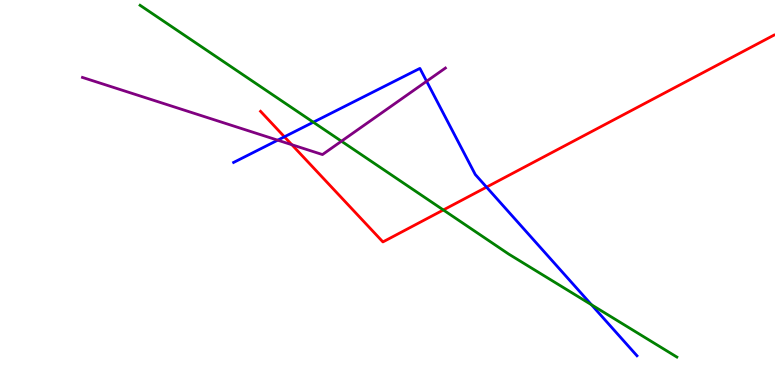[{'lines': ['blue', 'red'], 'intersections': [{'x': 3.67, 'y': 6.45}, {'x': 6.28, 'y': 5.14}]}, {'lines': ['green', 'red'], 'intersections': [{'x': 5.72, 'y': 4.55}]}, {'lines': ['purple', 'red'], 'intersections': [{'x': 3.77, 'y': 6.24}]}, {'lines': ['blue', 'green'], 'intersections': [{'x': 4.04, 'y': 6.83}, {'x': 7.63, 'y': 2.08}]}, {'lines': ['blue', 'purple'], 'intersections': [{'x': 3.58, 'y': 6.36}, {'x': 5.5, 'y': 7.89}]}, {'lines': ['green', 'purple'], 'intersections': [{'x': 4.41, 'y': 6.33}]}]